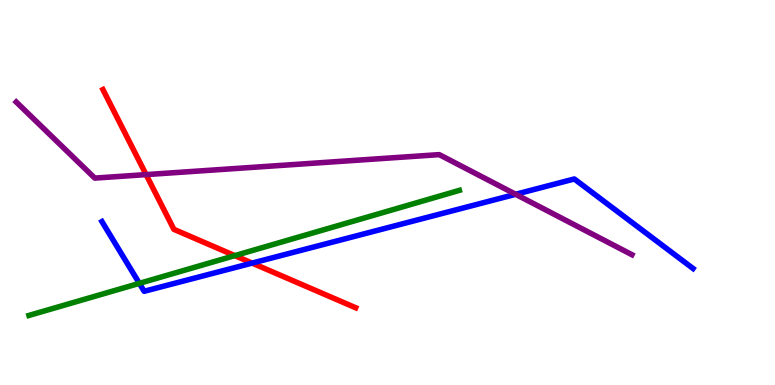[{'lines': ['blue', 'red'], 'intersections': [{'x': 3.25, 'y': 3.17}]}, {'lines': ['green', 'red'], 'intersections': [{'x': 3.03, 'y': 3.36}]}, {'lines': ['purple', 'red'], 'intersections': [{'x': 1.89, 'y': 5.46}]}, {'lines': ['blue', 'green'], 'intersections': [{'x': 1.8, 'y': 2.64}]}, {'lines': ['blue', 'purple'], 'intersections': [{'x': 6.65, 'y': 4.95}]}, {'lines': ['green', 'purple'], 'intersections': []}]